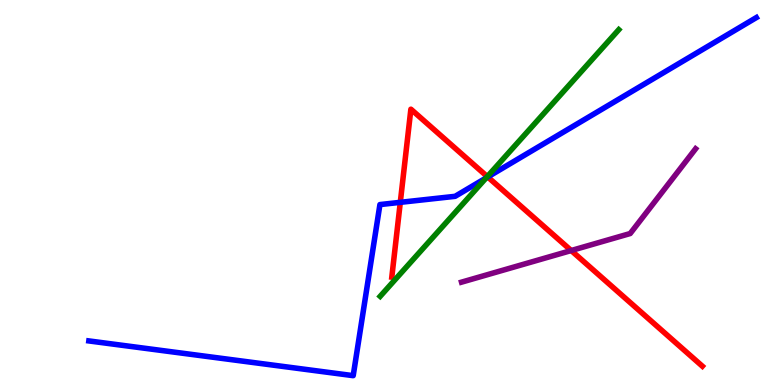[{'lines': ['blue', 'red'], 'intersections': [{'x': 5.17, 'y': 4.74}, {'x': 6.29, 'y': 5.4}]}, {'lines': ['green', 'red'], 'intersections': [{'x': 6.29, 'y': 5.41}]}, {'lines': ['purple', 'red'], 'intersections': [{'x': 7.37, 'y': 3.49}]}, {'lines': ['blue', 'green'], 'intersections': [{'x': 6.27, 'y': 5.38}]}, {'lines': ['blue', 'purple'], 'intersections': []}, {'lines': ['green', 'purple'], 'intersections': []}]